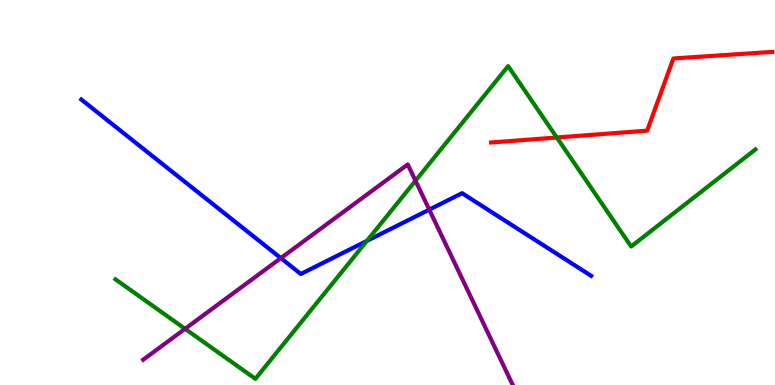[{'lines': ['blue', 'red'], 'intersections': []}, {'lines': ['green', 'red'], 'intersections': [{'x': 7.18, 'y': 6.43}]}, {'lines': ['purple', 'red'], 'intersections': []}, {'lines': ['blue', 'green'], 'intersections': [{'x': 4.73, 'y': 3.74}]}, {'lines': ['blue', 'purple'], 'intersections': [{'x': 3.62, 'y': 3.3}, {'x': 5.54, 'y': 4.55}]}, {'lines': ['green', 'purple'], 'intersections': [{'x': 2.39, 'y': 1.46}, {'x': 5.36, 'y': 5.31}]}]